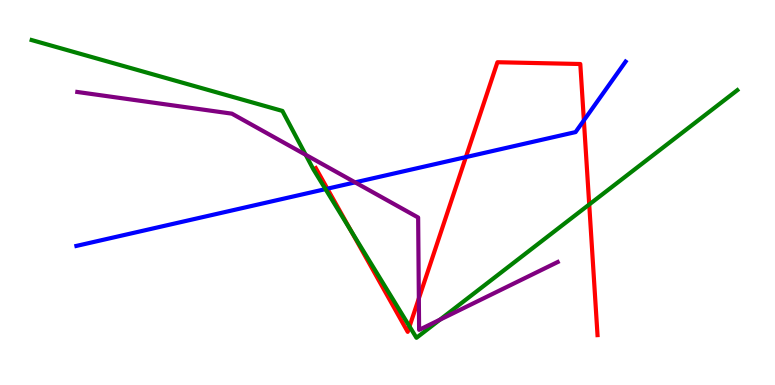[{'lines': ['blue', 'red'], 'intersections': [{'x': 4.22, 'y': 5.1}, {'x': 6.01, 'y': 5.92}, {'x': 7.53, 'y': 6.87}]}, {'lines': ['green', 'red'], 'intersections': [{'x': 4.53, 'y': 4.01}, {'x': 5.28, 'y': 1.52}, {'x': 7.6, 'y': 4.69}]}, {'lines': ['purple', 'red'], 'intersections': [{'x': 5.4, 'y': 2.25}]}, {'lines': ['blue', 'green'], 'intersections': [{'x': 4.2, 'y': 5.09}]}, {'lines': ['blue', 'purple'], 'intersections': [{'x': 4.58, 'y': 5.26}]}, {'lines': ['green', 'purple'], 'intersections': [{'x': 3.94, 'y': 5.98}, {'x': 5.68, 'y': 1.7}]}]